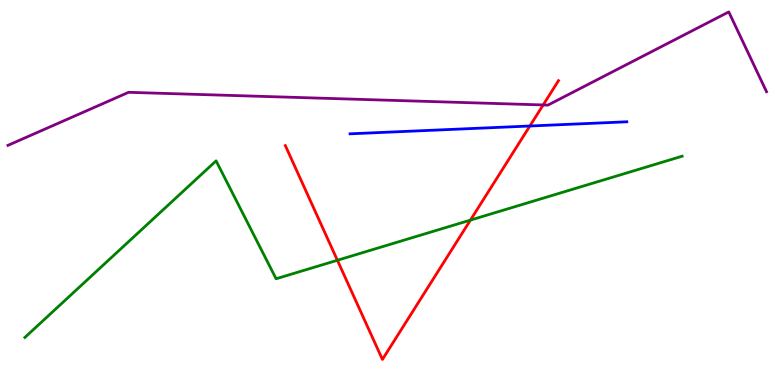[{'lines': ['blue', 'red'], 'intersections': [{'x': 6.84, 'y': 6.73}]}, {'lines': ['green', 'red'], 'intersections': [{'x': 4.35, 'y': 3.24}, {'x': 6.07, 'y': 4.28}]}, {'lines': ['purple', 'red'], 'intersections': [{'x': 7.01, 'y': 7.27}]}, {'lines': ['blue', 'green'], 'intersections': []}, {'lines': ['blue', 'purple'], 'intersections': []}, {'lines': ['green', 'purple'], 'intersections': []}]